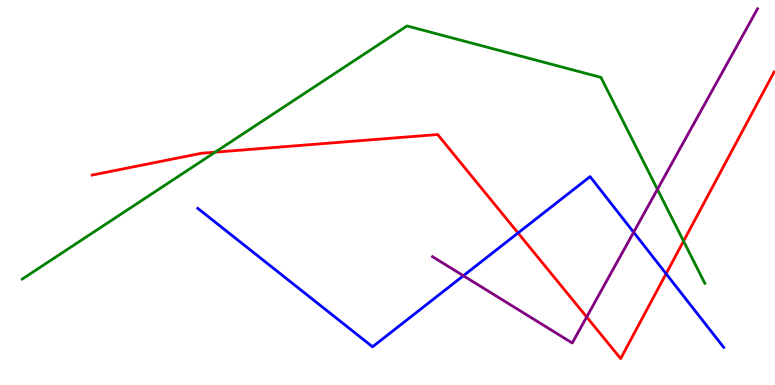[{'lines': ['blue', 'red'], 'intersections': [{'x': 6.68, 'y': 3.95}, {'x': 8.59, 'y': 2.89}]}, {'lines': ['green', 'red'], 'intersections': [{'x': 2.78, 'y': 6.05}, {'x': 8.82, 'y': 3.74}]}, {'lines': ['purple', 'red'], 'intersections': [{'x': 7.57, 'y': 1.77}]}, {'lines': ['blue', 'green'], 'intersections': []}, {'lines': ['blue', 'purple'], 'intersections': [{'x': 5.98, 'y': 2.84}, {'x': 8.18, 'y': 3.97}]}, {'lines': ['green', 'purple'], 'intersections': [{'x': 8.48, 'y': 5.08}]}]